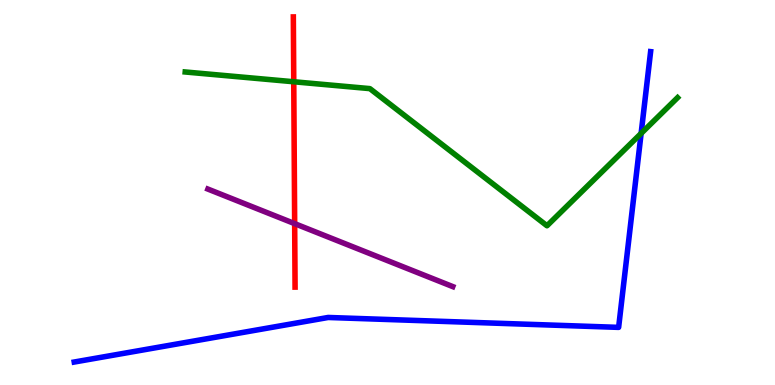[{'lines': ['blue', 'red'], 'intersections': []}, {'lines': ['green', 'red'], 'intersections': [{'x': 3.79, 'y': 7.88}]}, {'lines': ['purple', 'red'], 'intersections': [{'x': 3.8, 'y': 4.19}]}, {'lines': ['blue', 'green'], 'intersections': [{'x': 8.27, 'y': 6.53}]}, {'lines': ['blue', 'purple'], 'intersections': []}, {'lines': ['green', 'purple'], 'intersections': []}]